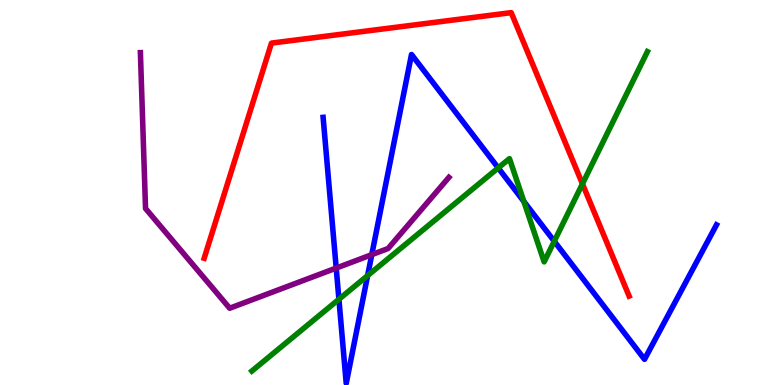[{'lines': ['blue', 'red'], 'intersections': []}, {'lines': ['green', 'red'], 'intersections': [{'x': 7.52, 'y': 5.22}]}, {'lines': ['purple', 'red'], 'intersections': []}, {'lines': ['blue', 'green'], 'intersections': [{'x': 4.37, 'y': 2.23}, {'x': 4.74, 'y': 2.84}, {'x': 6.43, 'y': 5.64}, {'x': 6.76, 'y': 4.77}, {'x': 7.15, 'y': 3.73}]}, {'lines': ['blue', 'purple'], 'intersections': [{'x': 4.34, 'y': 3.04}, {'x': 4.8, 'y': 3.39}]}, {'lines': ['green', 'purple'], 'intersections': []}]